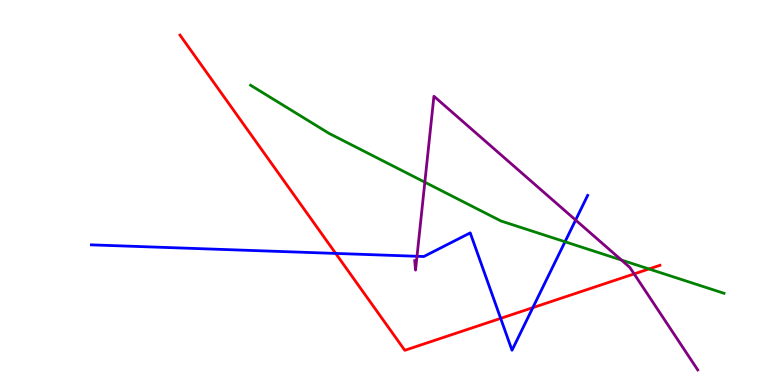[{'lines': ['blue', 'red'], 'intersections': [{'x': 4.33, 'y': 3.42}, {'x': 6.46, 'y': 1.73}, {'x': 6.88, 'y': 2.01}]}, {'lines': ['green', 'red'], 'intersections': [{'x': 8.37, 'y': 3.01}]}, {'lines': ['purple', 'red'], 'intersections': [{'x': 8.18, 'y': 2.89}]}, {'lines': ['blue', 'green'], 'intersections': [{'x': 7.29, 'y': 3.72}]}, {'lines': ['blue', 'purple'], 'intersections': [{'x': 5.38, 'y': 3.34}, {'x': 7.43, 'y': 4.28}]}, {'lines': ['green', 'purple'], 'intersections': [{'x': 5.48, 'y': 5.27}, {'x': 8.02, 'y': 3.25}]}]